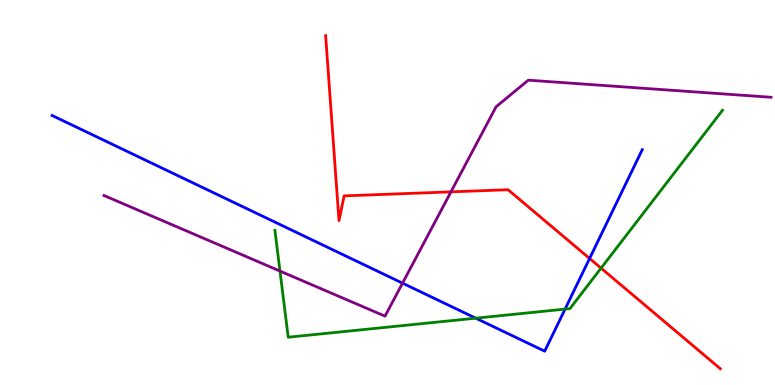[{'lines': ['blue', 'red'], 'intersections': [{'x': 7.61, 'y': 3.29}]}, {'lines': ['green', 'red'], 'intersections': [{'x': 7.76, 'y': 3.04}]}, {'lines': ['purple', 'red'], 'intersections': [{'x': 5.82, 'y': 5.02}]}, {'lines': ['blue', 'green'], 'intersections': [{'x': 6.14, 'y': 1.74}, {'x': 7.29, 'y': 1.97}]}, {'lines': ['blue', 'purple'], 'intersections': [{'x': 5.19, 'y': 2.65}]}, {'lines': ['green', 'purple'], 'intersections': [{'x': 3.61, 'y': 2.96}]}]